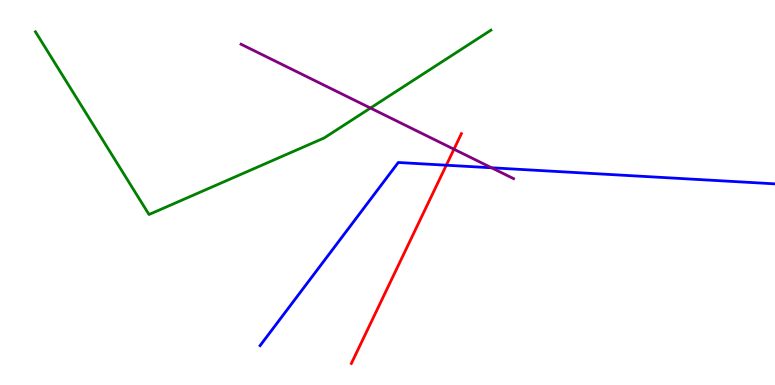[{'lines': ['blue', 'red'], 'intersections': [{'x': 5.76, 'y': 5.71}]}, {'lines': ['green', 'red'], 'intersections': []}, {'lines': ['purple', 'red'], 'intersections': [{'x': 5.86, 'y': 6.12}]}, {'lines': ['blue', 'green'], 'intersections': []}, {'lines': ['blue', 'purple'], 'intersections': [{'x': 6.34, 'y': 5.64}]}, {'lines': ['green', 'purple'], 'intersections': [{'x': 4.78, 'y': 7.19}]}]